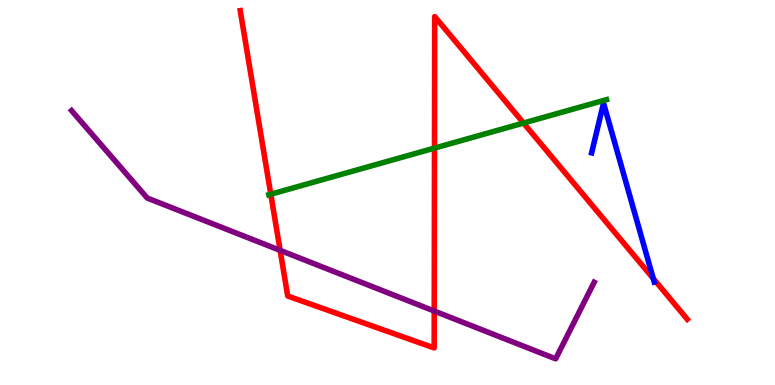[{'lines': ['blue', 'red'], 'intersections': [{'x': 8.43, 'y': 2.77}]}, {'lines': ['green', 'red'], 'intersections': [{'x': 3.49, 'y': 4.96}, {'x': 5.61, 'y': 6.15}, {'x': 6.76, 'y': 6.8}]}, {'lines': ['purple', 'red'], 'intersections': [{'x': 3.61, 'y': 3.5}, {'x': 5.6, 'y': 1.92}]}, {'lines': ['blue', 'green'], 'intersections': []}, {'lines': ['blue', 'purple'], 'intersections': []}, {'lines': ['green', 'purple'], 'intersections': []}]